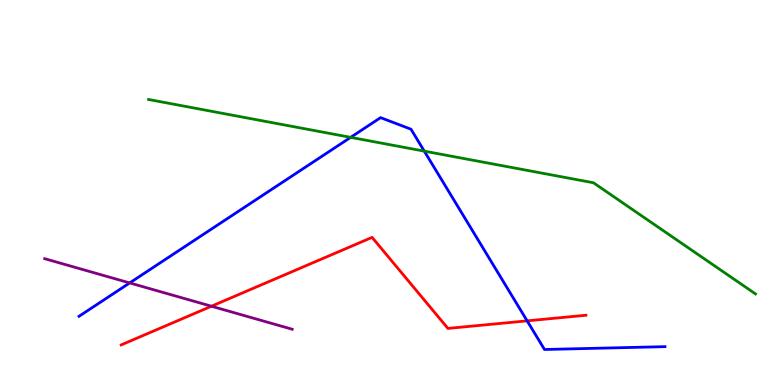[{'lines': ['blue', 'red'], 'intersections': [{'x': 6.8, 'y': 1.67}]}, {'lines': ['green', 'red'], 'intersections': []}, {'lines': ['purple', 'red'], 'intersections': [{'x': 2.73, 'y': 2.05}]}, {'lines': ['blue', 'green'], 'intersections': [{'x': 4.52, 'y': 6.43}, {'x': 5.47, 'y': 6.07}]}, {'lines': ['blue', 'purple'], 'intersections': [{'x': 1.67, 'y': 2.65}]}, {'lines': ['green', 'purple'], 'intersections': []}]